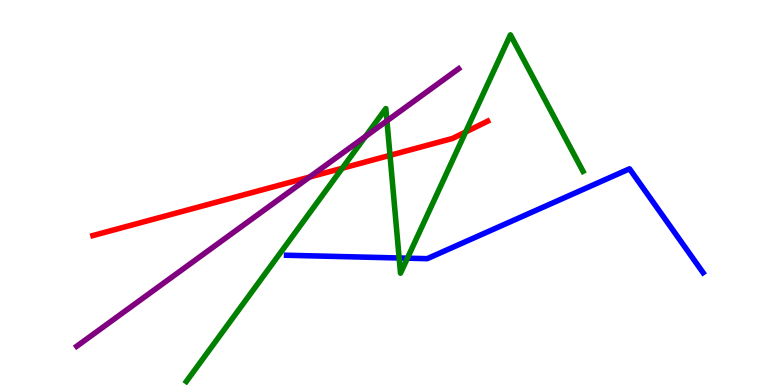[{'lines': ['blue', 'red'], 'intersections': []}, {'lines': ['green', 'red'], 'intersections': [{'x': 4.42, 'y': 5.63}, {'x': 5.03, 'y': 5.97}, {'x': 6.01, 'y': 6.57}]}, {'lines': ['purple', 'red'], 'intersections': [{'x': 3.99, 'y': 5.4}]}, {'lines': ['blue', 'green'], 'intersections': [{'x': 5.15, 'y': 3.3}, {'x': 5.26, 'y': 3.29}]}, {'lines': ['blue', 'purple'], 'intersections': []}, {'lines': ['green', 'purple'], 'intersections': [{'x': 4.72, 'y': 6.46}, {'x': 4.99, 'y': 6.86}]}]